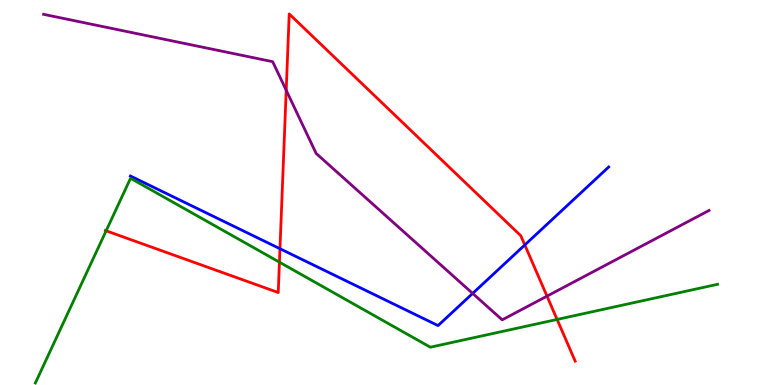[{'lines': ['blue', 'red'], 'intersections': [{'x': 3.61, 'y': 3.54}, {'x': 6.77, 'y': 3.64}]}, {'lines': ['green', 'red'], 'intersections': [{'x': 1.37, 'y': 4.01}, {'x': 3.61, 'y': 3.19}, {'x': 7.19, 'y': 1.7}]}, {'lines': ['purple', 'red'], 'intersections': [{'x': 3.69, 'y': 7.66}, {'x': 7.06, 'y': 2.31}]}, {'lines': ['blue', 'green'], 'intersections': []}, {'lines': ['blue', 'purple'], 'intersections': [{'x': 6.1, 'y': 2.38}]}, {'lines': ['green', 'purple'], 'intersections': []}]